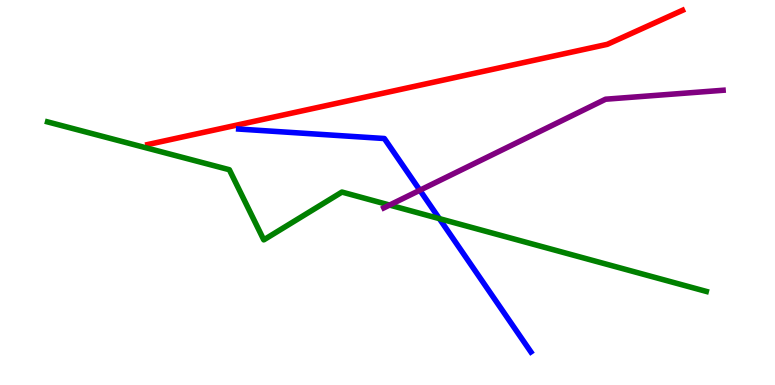[{'lines': ['blue', 'red'], 'intersections': []}, {'lines': ['green', 'red'], 'intersections': []}, {'lines': ['purple', 'red'], 'intersections': []}, {'lines': ['blue', 'green'], 'intersections': [{'x': 5.67, 'y': 4.32}]}, {'lines': ['blue', 'purple'], 'intersections': [{'x': 5.42, 'y': 5.06}]}, {'lines': ['green', 'purple'], 'intersections': [{'x': 5.03, 'y': 4.67}]}]